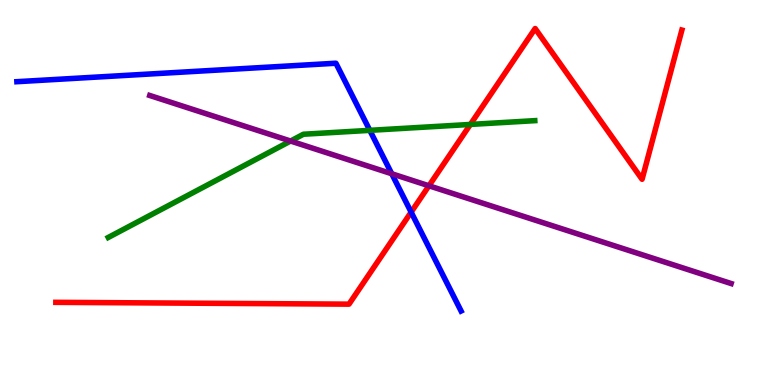[{'lines': ['blue', 'red'], 'intersections': [{'x': 5.31, 'y': 4.49}]}, {'lines': ['green', 'red'], 'intersections': [{'x': 6.07, 'y': 6.77}]}, {'lines': ['purple', 'red'], 'intersections': [{'x': 5.53, 'y': 5.17}]}, {'lines': ['blue', 'green'], 'intersections': [{'x': 4.77, 'y': 6.61}]}, {'lines': ['blue', 'purple'], 'intersections': [{'x': 5.05, 'y': 5.49}]}, {'lines': ['green', 'purple'], 'intersections': [{'x': 3.75, 'y': 6.34}]}]